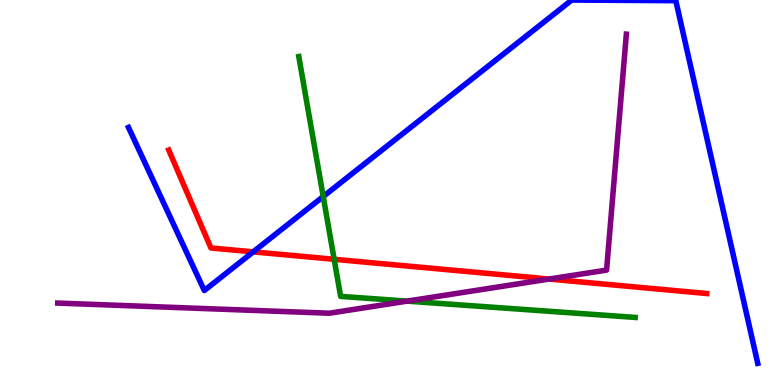[{'lines': ['blue', 'red'], 'intersections': [{'x': 3.27, 'y': 3.46}]}, {'lines': ['green', 'red'], 'intersections': [{'x': 4.31, 'y': 3.27}]}, {'lines': ['purple', 'red'], 'intersections': [{'x': 7.09, 'y': 2.75}]}, {'lines': ['blue', 'green'], 'intersections': [{'x': 4.17, 'y': 4.9}]}, {'lines': ['blue', 'purple'], 'intersections': []}, {'lines': ['green', 'purple'], 'intersections': [{'x': 5.25, 'y': 2.18}]}]